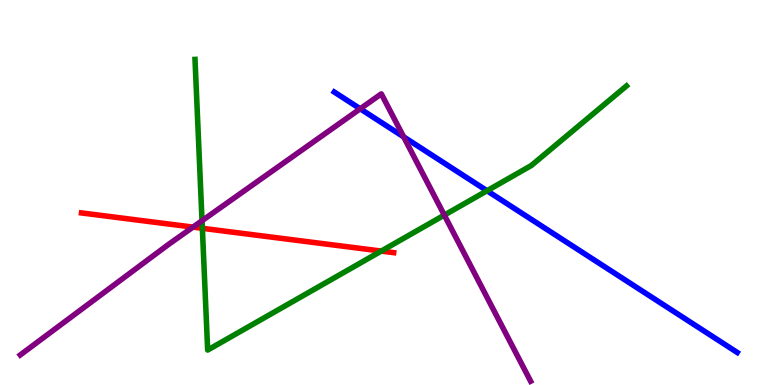[{'lines': ['blue', 'red'], 'intersections': []}, {'lines': ['green', 'red'], 'intersections': [{'x': 2.61, 'y': 4.07}, {'x': 4.92, 'y': 3.48}]}, {'lines': ['purple', 'red'], 'intersections': [{'x': 2.49, 'y': 4.1}]}, {'lines': ['blue', 'green'], 'intersections': [{'x': 6.28, 'y': 5.05}]}, {'lines': ['blue', 'purple'], 'intersections': [{'x': 4.65, 'y': 7.17}, {'x': 5.21, 'y': 6.44}]}, {'lines': ['green', 'purple'], 'intersections': [{'x': 2.61, 'y': 4.27}, {'x': 5.73, 'y': 4.41}]}]